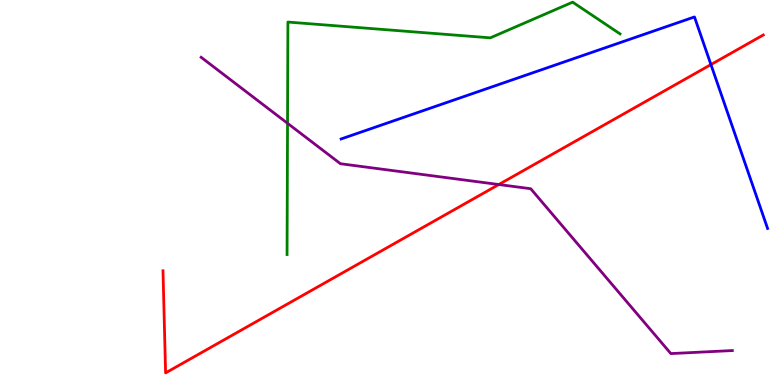[{'lines': ['blue', 'red'], 'intersections': [{'x': 9.17, 'y': 8.32}]}, {'lines': ['green', 'red'], 'intersections': []}, {'lines': ['purple', 'red'], 'intersections': [{'x': 6.44, 'y': 5.21}]}, {'lines': ['blue', 'green'], 'intersections': []}, {'lines': ['blue', 'purple'], 'intersections': []}, {'lines': ['green', 'purple'], 'intersections': [{'x': 3.71, 'y': 6.8}]}]